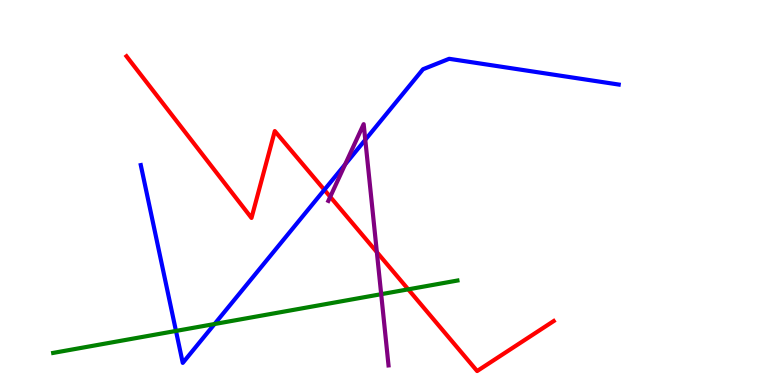[{'lines': ['blue', 'red'], 'intersections': [{'x': 4.19, 'y': 5.07}]}, {'lines': ['green', 'red'], 'intersections': [{'x': 5.27, 'y': 2.48}]}, {'lines': ['purple', 'red'], 'intersections': [{'x': 4.26, 'y': 4.89}, {'x': 4.86, 'y': 3.45}]}, {'lines': ['blue', 'green'], 'intersections': [{'x': 2.27, 'y': 1.4}, {'x': 2.77, 'y': 1.58}]}, {'lines': ['blue', 'purple'], 'intersections': [{'x': 4.45, 'y': 5.73}, {'x': 4.71, 'y': 6.37}]}, {'lines': ['green', 'purple'], 'intersections': [{'x': 4.92, 'y': 2.36}]}]